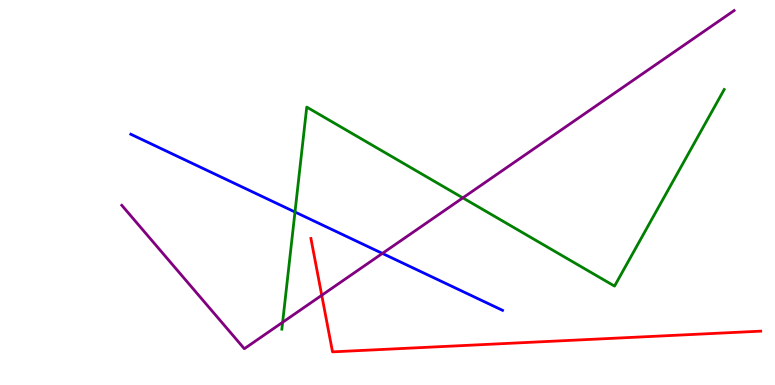[{'lines': ['blue', 'red'], 'intersections': []}, {'lines': ['green', 'red'], 'intersections': []}, {'lines': ['purple', 'red'], 'intersections': [{'x': 4.15, 'y': 2.33}]}, {'lines': ['blue', 'green'], 'intersections': [{'x': 3.81, 'y': 4.49}]}, {'lines': ['blue', 'purple'], 'intersections': [{'x': 4.93, 'y': 3.42}]}, {'lines': ['green', 'purple'], 'intersections': [{'x': 3.65, 'y': 1.63}, {'x': 5.97, 'y': 4.86}]}]